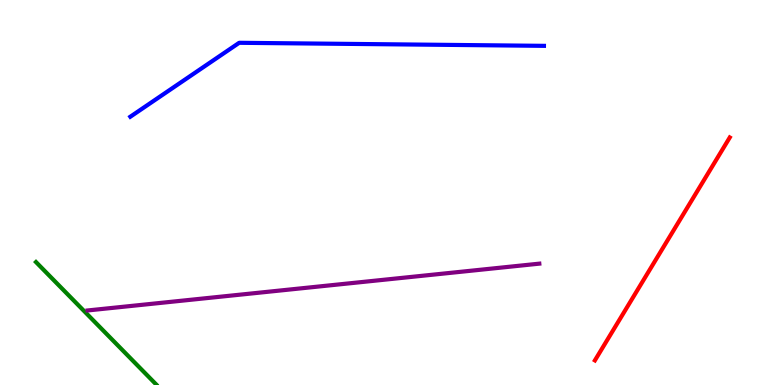[{'lines': ['blue', 'red'], 'intersections': []}, {'lines': ['green', 'red'], 'intersections': []}, {'lines': ['purple', 'red'], 'intersections': []}, {'lines': ['blue', 'green'], 'intersections': []}, {'lines': ['blue', 'purple'], 'intersections': []}, {'lines': ['green', 'purple'], 'intersections': []}]